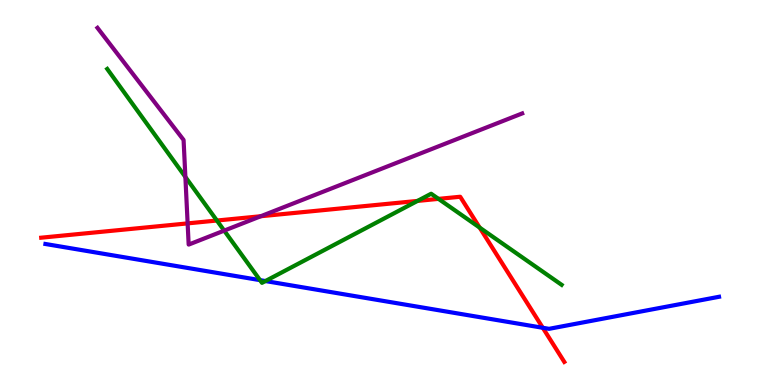[{'lines': ['blue', 'red'], 'intersections': [{'x': 7.0, 'y': 1.49}]}, {'lines': ['green', 'red'], 'intersections': [{'x': 2.8, 'y': 4.27}, {'x': 5.39, 'y': 4.78}, {'x': 5.66, 'y': 4.83}, {'x': 6.19, 'y': 4.09}]}, {'lines': ['purple', 'red'], 'intersections': [{'x': 2.42, 'y': 4.2}, {'x': 3.36, 'y': 4.38}]}, {'lines': ['blue', 'green'], 'intersections': [{'x': 3.36, 'y': 2.72}, {'x': 3.42, 'y': 2.7}]}, {'lines': ['blue', 'purple'], 'intersections': []}, {'lines': ['green', 'purple'], 'intersections': [{'x': 2.39, 'y': 5.4}, {'x': 2.89, 'y': 4.01}]}]